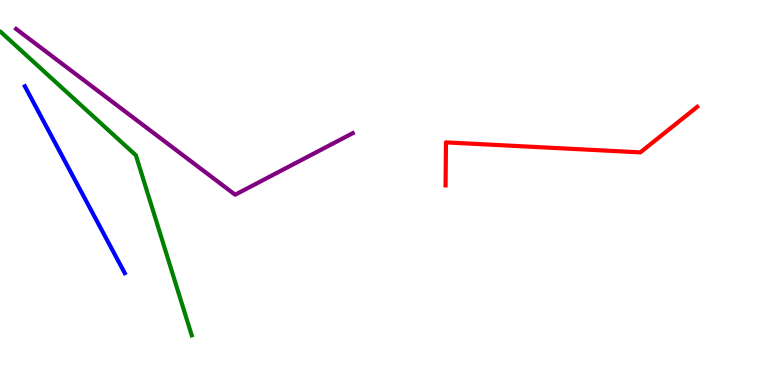[{'lines': ['blue', 'red'], 'intersections': []}, {'lines': ['green', 'red'], 'intersections': []}, {'lines': ['purple', 'red'], 'intersections': []}, {'lines': ['blue', 'green'], 'intersections': []}, {'lines': ['blue', 'purple'], 'intersections': []}, {'lines': ['green', 'purple'], 'intersections': []}]